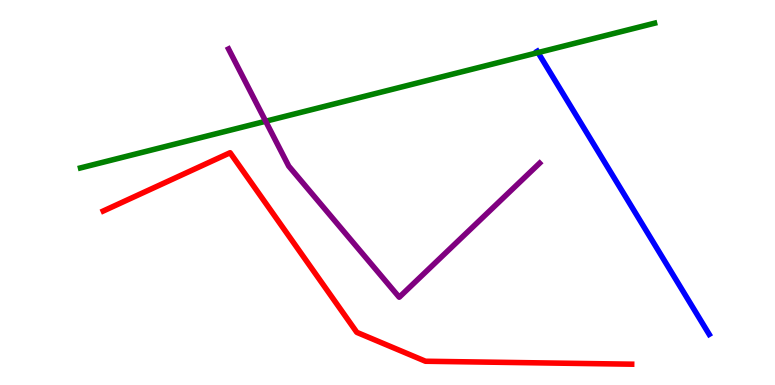[{'lines': ['blue', 'red'], 'intersections': []}, {'lines': ['green', 'red'], 'intersections': []}, {'lines': ['purple', 'red'], 'intersections': []}, {'lines': ['blue', 'green'], 'intersections': [{'x': 6.94, 'y': 8.63}]}, {'lines': ['blue', 'purple'], 'intersections': []}, {'lines': ['green', 'purple'], 'intersections': [{'x': 3.43, 'y': 6.85}]}]